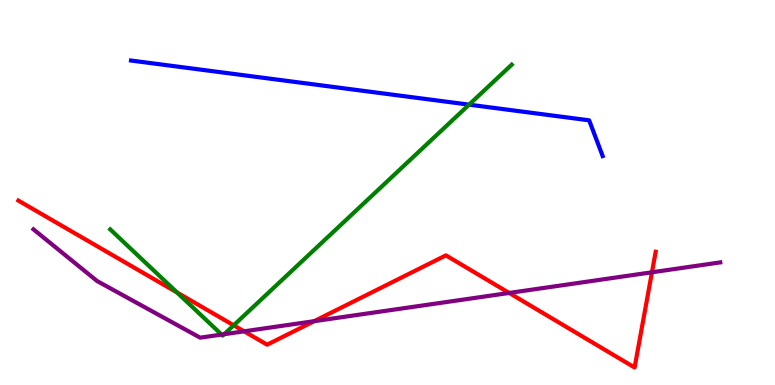[{'lines': ['blue', 'red'], 'intersections': []}, {'lines': ['green', 'red'], 'intersections': [{'x': 2.28, 'y': 2.4}, {'x': 3.02, 'y': 1.55}]}, {'lines': ['purple', 'red'], 'intersections': [{'x': 3.15, 'y': 1.39}, {'x': 4.05, 'y': 1.66}, {'x': 6.57, 'y': 2.39}, {'x': 8.41, 'y': 2.93}]}, {'lines': ['blue', 'green'], 'intersections': [{'x': 6.05, 'y': 7.28}]}, {'lines': ['blue', 'purple'], 'intersections': []}, {'lines': ['green', 'purple'], 'intersections': [{'x': 2.86, 'y': 1.31}, {'x': 2.89, 'y': 1.32}]}]